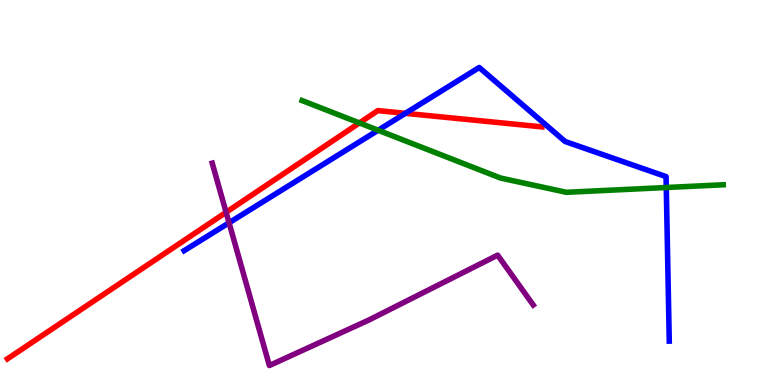[{'lines': ['blue', 'red'], 'intersections': [{'x': 5.23, 'y': 7.06}]}, {'lines': ['green', 'red'], 'intersections': [{'x': 4.64, 'y': 6.81}]}, {'lines': ['purple', 'red'], 'intersections': [{'x': 2.92, 'y': 4.49}]}, {'lines': ['blue', 'green'], 'intersections': [{'x': 4.88, 'y': 6.62}, {'x': 8.6, 'y': 5.13}]}, {'lines': ['blue', 'purple'], 'intersections': [{'x': 2.96, 'y': 4.21}]}, {'lines': ['green', 'purple'], 'intersections': []}]